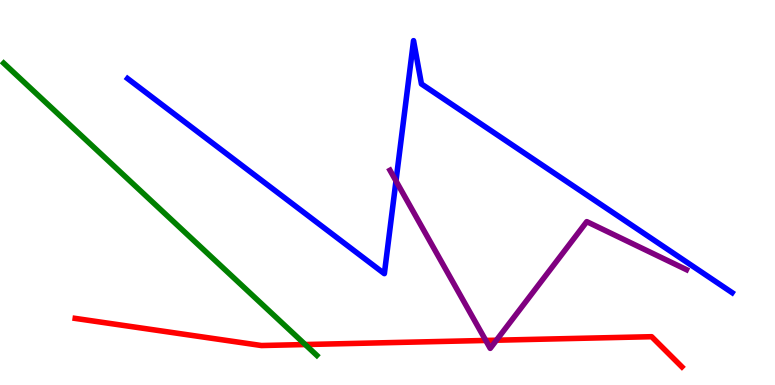[{'lines': ['blue', 'red'], 'intersections': []}, {'lines': ['green', 'red'], 'intersections': [{'x': 3.94, 'y': 1.05}]}, {'lines': ['purple', 'red'], 'intersections': [{'x': 6.27, 'y': 1.16}, {'x': 6.41, 'y': 1.16}]}, {'lines': ['blue', 'green'], 'intersections': []}, {'lines': ['blue', 'purple'], 'intersections': [{'x': 5.11, 'y': 5.3}]}, {'lines': ['green', 'purple'], 'intersections': []}]